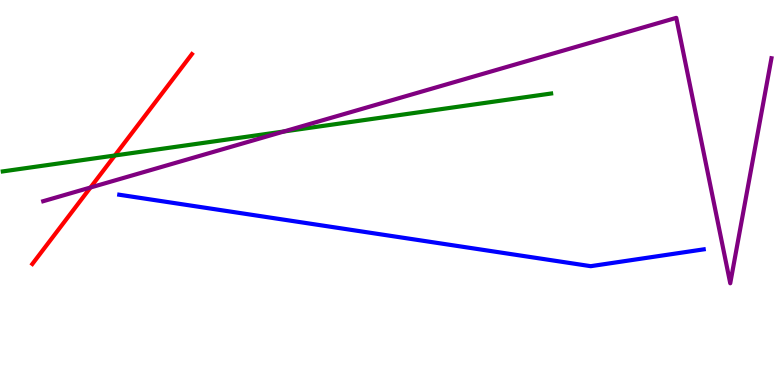[{'lines': ['blue', 'red'], 'intersections': []}, {'lines': ['green', 'red'], 'intersections': [{'x': 1.48, 'y': 5.96}]}, {'lines': ['purple', 'red'], 'intersections': [{'x': 1.17, 'y': 5.13}]}, {'lines': ['blue', 'green'], 'intersections': []}, {'lines': ['blue', 'purple'], 'intersections': []}, {'lines': ['green', 'purple'], 'intersections': [{'x': 3.66, 'y': 6.59}]}]